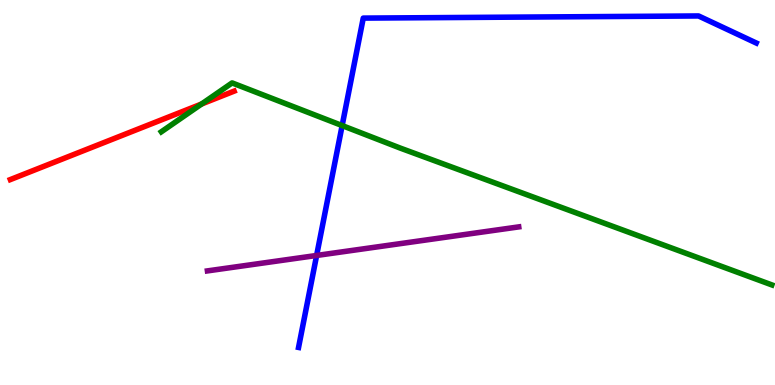[{'lines': ['blue', 'red'], 'intersections': []}, {'lines': ['green', 'red'], 'intersections': [{'x': 2.6, 'y': 7.3}]}, {'lines': ['purple', 'red'], 'intersections': []}, {'lines': ['blue', 'green'], 'intersections': [{'x': 4.41, 'y': 6.74}]}, {'lines': ['blue', 'purple'], 'intersections': [{'x': 4.09, 'y': 3.36}]}, {'lines': ['green', 'purple'], 'intersections': []}]